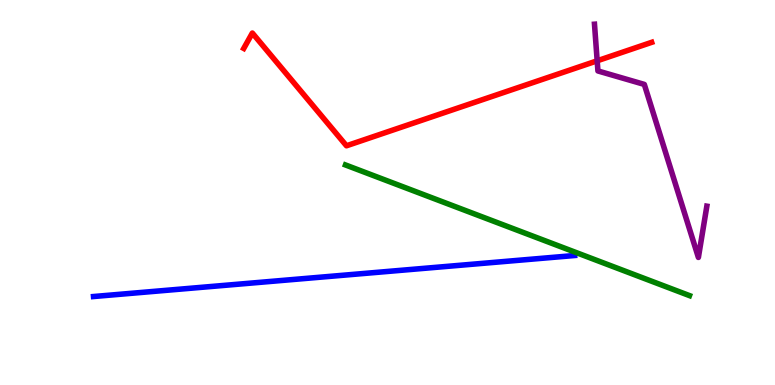[{'lines': ['blue', 'red'], 'intersections': []}, {'lines': ['green', 'red'], 'intersections': []}, {'lines': ['purple', 'red'], 'intersections': [{'x': 7.71, 'y': 8.42}]}, {'lines': ['blue', 'green'], 'intersections': []}, {'lines': ['blue', 'purple'], 'intersections': []}, {'lines': ['green', 'purple'], 'intersections': []}]